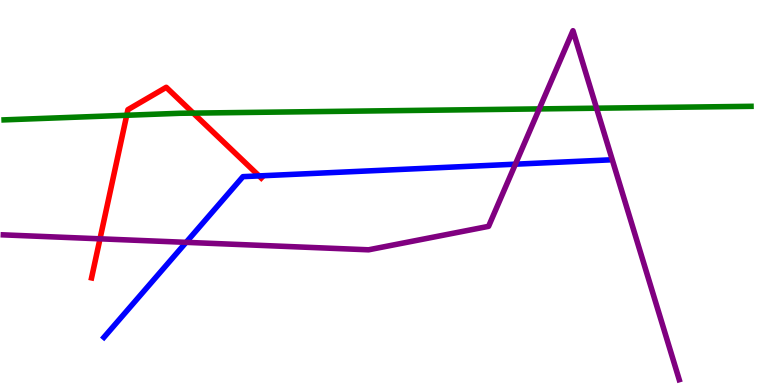[{'lines': ['blue', 'red'], 'intersections': [{'x': 3.34, 'y': 5.43}]}, {'lines': ['green', 'red'], 'intersections': [{'x': 1.64, 'y': 7.01}, {'x': 2.49, 'y': 7.06}]}, {'lines': ['purple', 'red'], 'intersections': [{'x': 1.29, 'y': 3.8}]}, {'lines': ['blue', 'green'], 'intersections': []}, {'lines': ['blue', 'purple'], 'intersections': [{'x': 2.4, 'y': 3.71}, {'x': 6.65, 'y': 5.74}]}, {'lines': ['green', 'purple'], 'intersections': [{'x': 6.96, 'y': 7.17}, {'x': 7.7, 'y': 7.19}]}]